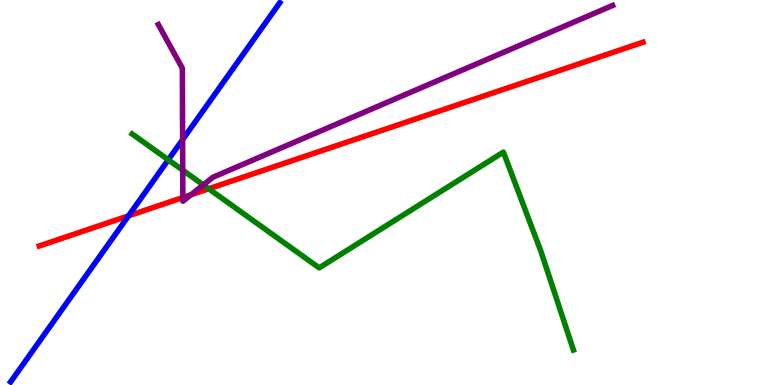[{'lines': ['blue', 'red'], 'intersections': [{'x': 1.66, 'y': 4.39}]}, {'lines': ['green', 'red'], 'intersections': [{'x': 2.69, 'y': 5.1}]}, {'lines': ['purple', 'red'], 'intersections': [{'x': 2.36, 'y': 4.87}, {'x': 2.46, 'y': 4.94}]}, {'lines': ['blue', 'green'], 'intersections': [{'x': 2.17, 'y': 5.85}]}, {'lines': ['blue', 'purple'], 'intersections': [{'x': 2.36, 'y': 6.37}]}, {'lines': ['green', 'purple'], 'intersections': [{'x': 2.36, 'y': 5.58}, {'x': 2.62, 'y': 5.2}]}]